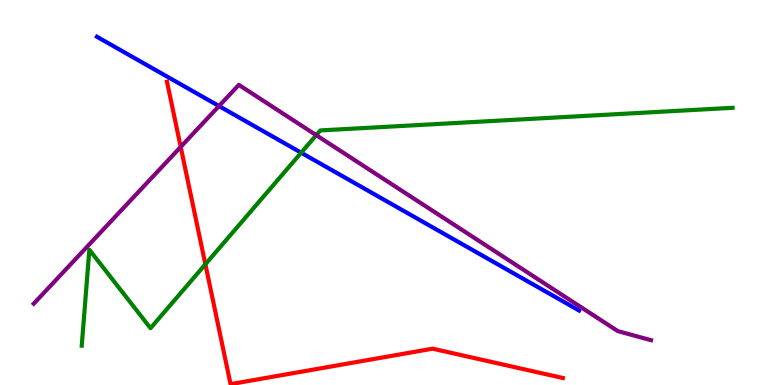[{'lines': ['blue', 'red'], 'intersections': []}, {'lines': ['green', 'red'], 'intersections': [{'x': 2.65, 'y': 3.14}]}, {'lines': ['purple', 'red'], 'intersections': [{'x': 2.33, 'y': 6.18}]}, {'lines': ['blue', 'green'], 'intersections': [{'x': 3.89, 'y': 6.03}]}, {'lines': ['blue', 'purple'], 'intersections': [{'x': 2.83, 'y': 7.25}]}, {'lines': ['green', 'purple'], 'intersections': [{'x': 4.08, 'y': 6.49}]}]